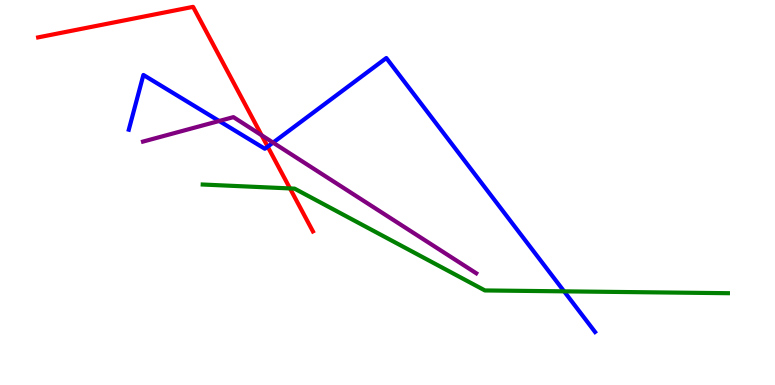[{'lines': ['blue', 'red'], 'intersections': [{'x': 3.45, 'y': 6.19}]}, {'lines': ['green', 'red'], 'intersections': [{'x': 3.74, 'y': 5.11}]}, {'lines': ['purple', 'red'], 'intersections': [{'x': 3.38, 'y': 6.49}]}, {'lines': ['blue', 'green'], 'intersections': [{'x': 7.28, 'y': 2.43}]}, {'lines': ['blue', 'purple'], 'intersections': [{'x': 2.83, 'y': 6.86}, {'x': 3.52, 'y': 6.3}]}, {'lines': ['green', 'purple'], 'intersections': []}]